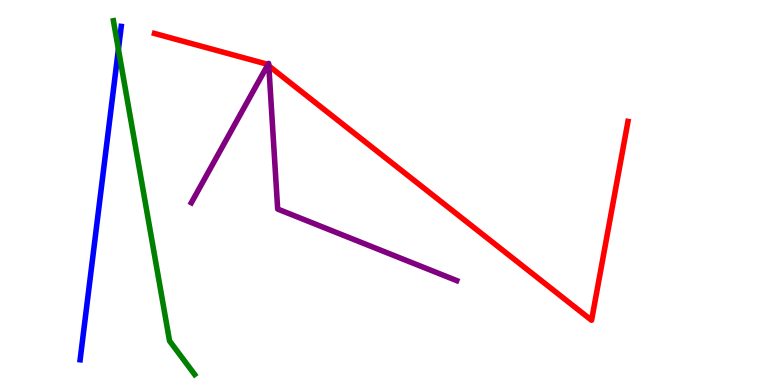[{'lines': ['blue', 'red'], 'intersections': []}, {'lines': ['green', 'red'], 'intersections': []}, {'lines': ['purple', 'red'], 'intersections': [{'x': 3.45, 'y': 8.31}, {'x': 3.47, 'y': 8.29}]}, {'lines': ['blue', 'green'], 'intersections': [{'x': 1.53, 'y': 8.72}]}, {'lines': ['blue', 'purple'], 'intersections': []}, {'lines': ['green', 'purple'], 'intersections': []}]